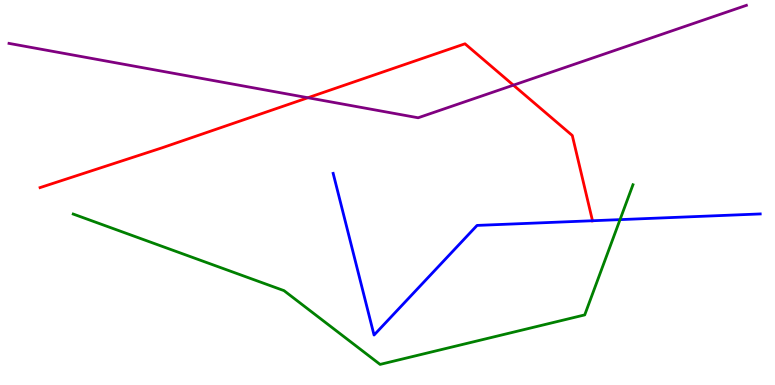[{'lines': ['blue', 'red'], 'intersections': [{'x': 7.65, 'y': 4.27}]}, {'lines': ['green', 'red'], 'intersections': []}, {'lines': ['purple', 'red'], 'intersections': [{'x': 3.97, 'y': 7.46}, {'x': 6.62, 'y': 7.79}]}, {'lines': ['blue', 'green'], 'intersections': [{'x': 8.0, 'y': 4.3}]}, {'lines': ['blue', 'purple'], 'intersections': []}, {'lines': ['green', 'purple'], 'intersections': []}]